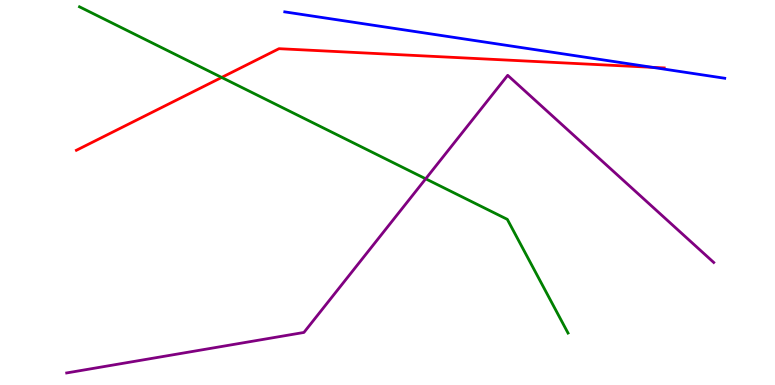[{'lines': ['blue', 'red'], 'intersections': [{'x': 8.42, 'y': 8.25}]}, {'lines': ['green', 'red'], 'intersections': [{'x': 2.86, 'y': 7.99}]}, {'lines': ['purple', 'red'], 'intersections': []}, {'lines': ['blue', 'green'], 'intersections': []}, {'lines': ['blue', 'purple'], 'intersections': []}, {'lines': ['green', 'purple'], 'intersections': [{'x': 5.49, 'y': 5.36}]}]